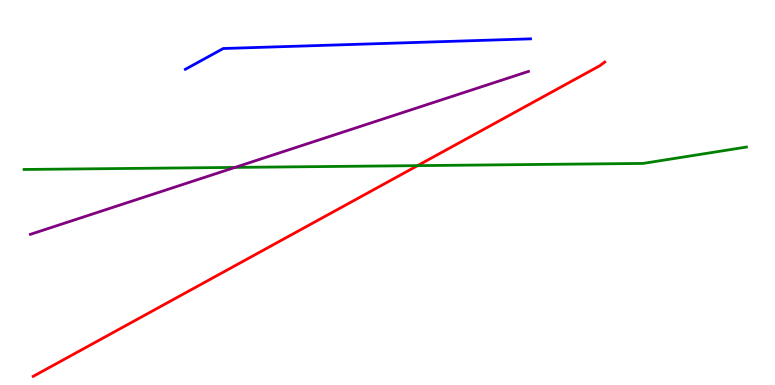[{'lines': ['blue', 'red'], 'intersections': []}, {'lines': ['green', 'red'], 'intersections': [{'x': 5.39, 'y': 5.7}]}, {'lines': ['purple', 'red'], 'intersections': []}, {'lines': ['blue', 'green'], 'intersections': []}, {'lines': ['blue', 'purple'], 'intersections': []}, {'lines': ['green', 'purple'], 'intersections': [{'x': 3.03, 'y': 5.65}]}]